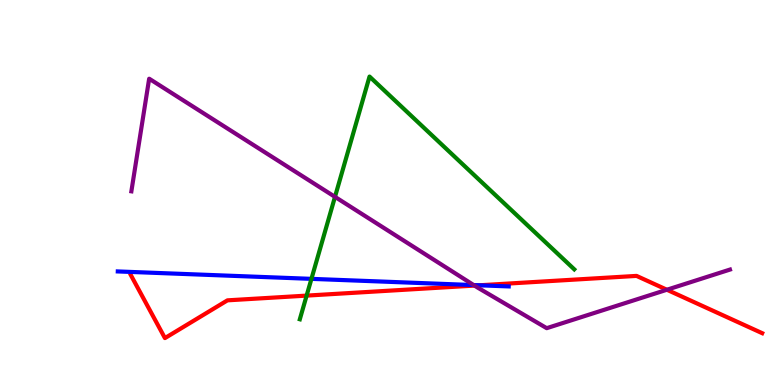[{'lines': ['blue', 'red'], 'intersections': [{'x': 6.18, 'y': 2.59}]}, {'lines': ['green', 'red'], 'intersections': [{'x': 3.96, 'y': 2.32}]}, {'lines': ['purple', 'red'], 'intersections': [{'x': 6.12, 'y': 2.58}, {'x': 8.61, 'y': 2.47}]}, {'lines': ['blue', 'green'], 'intersections': [{'x': 4.02, 'y': 2.76}]}, {'lines': ['blue', 'purple'], 'intersections': [{'x': 6.11, 'y': 2.6}]}, {'lines': ['green', 'purple'], 'intersections': [{'x': 4.32, 'y': 4.89}]}]